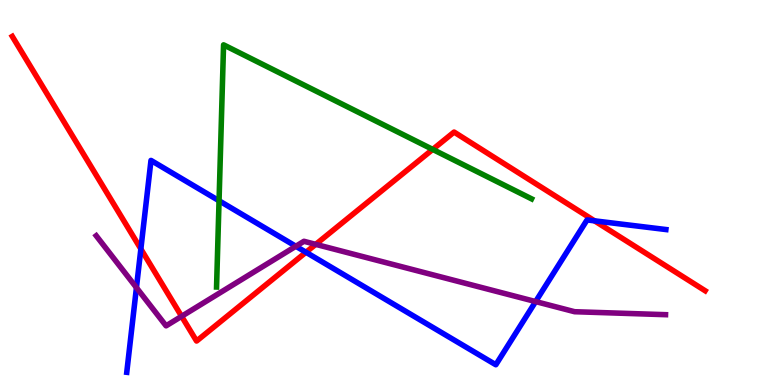[{'lines': ['blue', 'red'], 'intersections': [{'x': 1.82, 'y': 3.53}, {'x': 3.95, 'y': 3.45}, {'x': 7.67, 'y': 4.26}]}, {'lines': ['green', 'red'], 'intersections': [{'x': 5.58, 'y': 6.12}]}, {'lines': ['purple', 'red'], 'intersections': [{'x': 2.34, 'y': 1.78}, {'x': 4.07, 'y': 3.65}]}, {'lines': ['blue', 'green'], 'intersections': [{'x': 2.83, 'y': 4.79}]}, {'lines': ['blue', 'purple'], 'intersections': [{'x': 1.76, 'y': 2.53}, {'x': 3.82, 'y': 3.6}, {'x': 6.91, 'y': 2.17}]}, {'lines': ['green', 'purple'], 'intersections': []}]